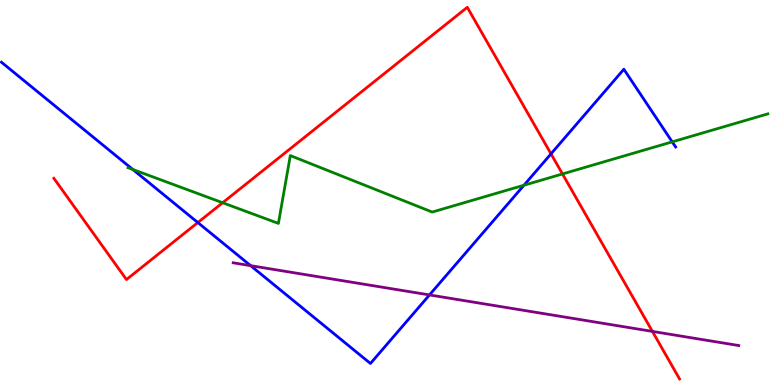[{'lines': ['blue', 'red'], 'intersections': [{'x': 2.55, 'y': 4.22}, {'x': 7.11, 'y': 6.0}]}, {'lines': ['green', 'red'], 'intersections': [{'x': 2.87, 'y': 4.73}, {'x': 7.26, 'y': 5.48}]}, {'lines': ['purple', 'red'], 'intersections': [{'x': 8.42, 'y': 1.39}]}, {'lines': ['blue', 'green'], 'intersections': [{'x': 1.71, 'y': 5.6}, {'x': 6.76, 'y': 5.19}, {'x': 8.67, 'y': 6.32}]}, {'lines': ['blue', 'purple'], 'intersections': [{'x': 3.23, 'y': 3.1}, {'x': 5.54, 'y': 2.34}]}, {'lines': ['green', 'purple'], 'intersections': []}]